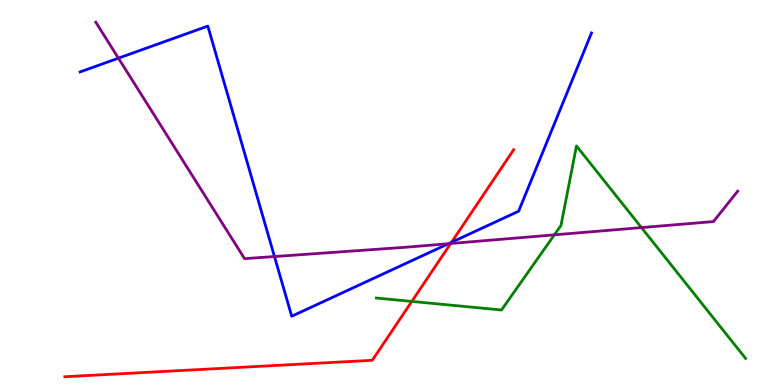[{'lines': ['blue', 'red'], 'intersections': [{'x': 5.83, 'y': 3.71}]}, {'lines': ['green', 'red'], 'intersections': [{'x': 5.31, 'y': 2.17}]}, {'lines': ['purple', 'red'], 'intersections': [{'x': 5.82, 'y': 3.68}]}, {'lines': ['blue', 'green'], 'intersections': []}, {'lines': ['blue', 'purple'], 'intersections': [{'x': 1.53, 'y': 8.49}, {'x': 3.54, 'y': 3.34}, {'x': 5.79, 'y': 3.67}]}, {'lines': ['green', 'purple'], 'intersections': [{'x': 7.15, 'y': 3.9}, {'x': 8.28, 'y': 4.09}]}]